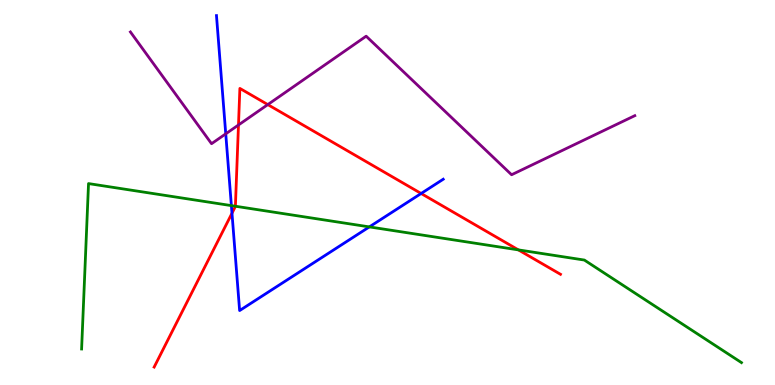[{'lines': ['blue', 'red'], 'intersections': [{'x': 2.99, 'y': 4.46}, {'x': 5.43, 'y': 4.97}]}, {'lines': ['green', 'red'], 'intersections': [{'x': 3.04, 'y': 4.64}, {'x': 6.69, 'y': 3.51}]}, {'lines': ['purple', 'red'], 'intersections': [{'x': 3.08, 'y': 6.75}, {'x': 3.46, 'y': 7.28}]}, {'lines': ['blue', 'green'], 'intersections': [{'x': 2.99, 'y': 4.66}, {'x': 4.77, 'y': 4.11}]}, {'lines': ['blue', 'purple'], 'intersections': [{'x': 2.91, 'y': 6.52}]}, {'lines': ['green', 'purple'], 'intersections': []}]